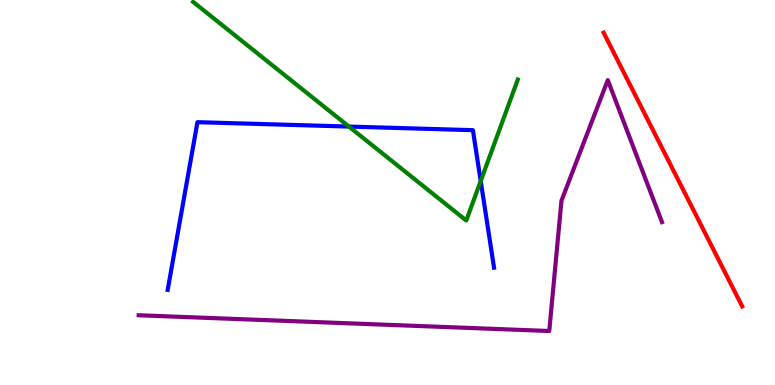[{'lines': ['blue', 'red'], 'intersections': []}, {'lines': ['green', 'red'], 'intersections': []}, {'lines': ['purple', 'red'], 'intersections': []}, {'lines': ['blue', 'green'], 'intersections': [{'x': 4.5, 'y': 6.71}, {'x': 6.2, 'y': 5.3}]}, {'lines': ['blue', 'purple'], 'intersections': []}, {'lines': ['green', 'purple'], 'intersections': []}]